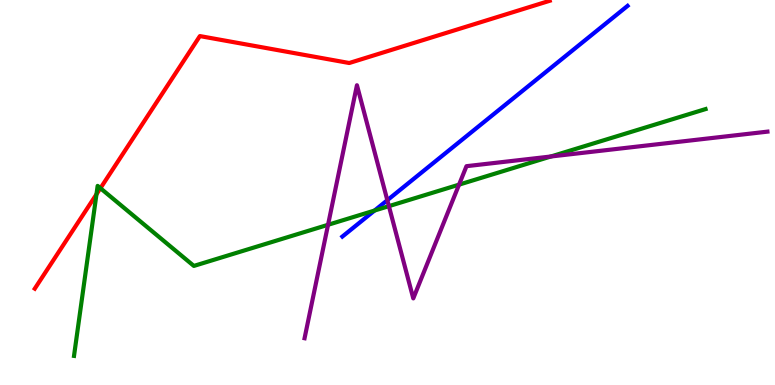[{'lines': ['blue', 'red'], 'intersections': []}, {'lines': ['green', 'red'], 'intersections': [{'x': 1.24, 'y': 4.95}, {'x': 1.3, 'y': 5.11}]}, {'lines': ['purple', 'red'], 'intersections': []}, {'lines': ['blue', 'green'], 'intersections': [{'x': 4.83, 'y': 4.53}]}, {'lines': ['blue', 'purple'], 'intersections': [{'x': 5.0, 'y': 4.8}]}, {'lines': ['green', 'purple'], 'intersections': [{'x': 4.23, 'y': 4.16}, {'x': 5.02, 'y': 4.65}, {'x': 5.92, 'y': 5.2}, {'x': 7.11, 'y': 5.94}]}]